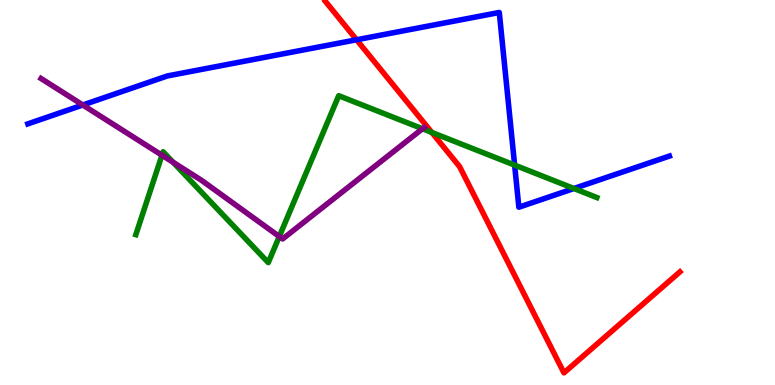[{'lines': ['blue', 'red'], 'intersections': [{'x': 4.6, 'y': 8.97}]}, {'lines': ['green', 'red'], 'intersections': [{'x': 5.57, 'y': 6.56}]}, {'lines': ['purple', 'red'], 'intersections': []}, {'lines': ['blue', 'green'], 'intersections': [{'x': 6.64, 'y': 5.71}, {'x': 7.41, 'y': 5.1}]}, {'lines': ['blue', 'purple'], 'intersections': [{'x': 1.07, 'y': 7.27}]}, {'lines': ['green', 'purple'], 'intersections': [{'x': 2.09, 'y': 5.97}, {'x': 2.23, 'y': 5.79}, {'x': 3.6, 'y': 3.86}, {'x': 5.45, 'y': 6.66}]}]